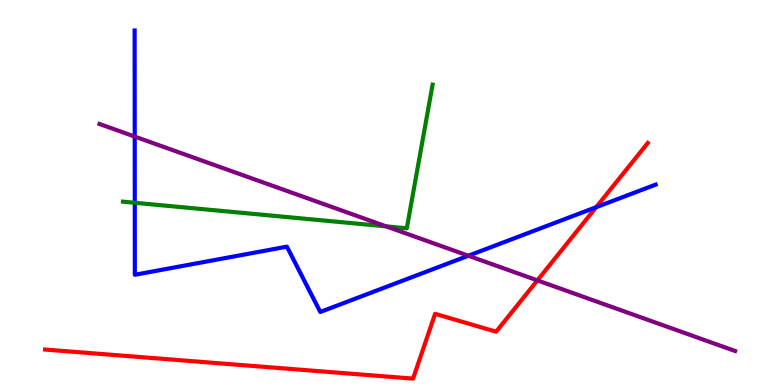[{'lines': ['blue', 'red'], 'intersections': [{'x': 7.69, 'y': 4.62}]}, {'lines': ['green', 'red'], 'intersections': []}, {'lines': ['purple', 'red'], 'intersections': [{'x': 6.93, 'y': 2.72}]}, {'lines': ['blue', 'green'], 'intersections': [{'x': 1.74, 'y': 4.73}]}, {'lines': ['blue', 'purple'], 'intersections': [{'x': 1.74, 'y': 6.45}, {'x': 6.04, 'y': 3.36}]}, {'lines': ['green', 'purple'], 'intersections': [{'x': 4.98, 'y': 4.12}]}]